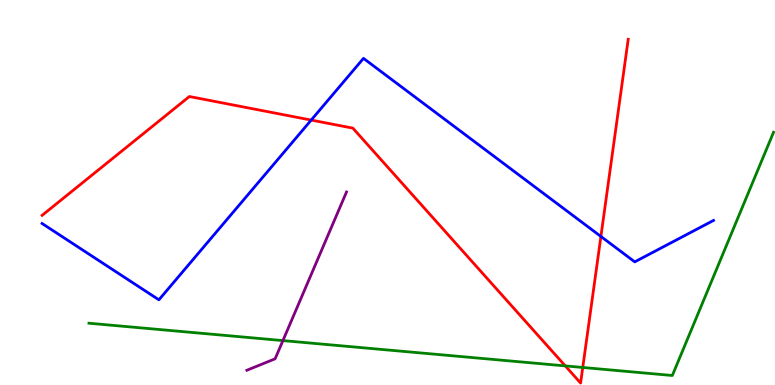[{'lines': ['blue', 'red'], 'intersections': [{'x': 4.02, 'y': 6.88}, {'x': 7.75, 'y': 3.86}]}, {'lines': ['green', 'red'], 'intersections': [{'x': 7.29, 'y': 0.496}, {'x': 7.52, 'y': 0.455}]}, {'lines': ['purple', 'red'], 'intersections': []}, {'lines': ['blue', 'green'], 'intersections': []}, {'lines': ['blue', 'purple'], 'intersections': []}, {'lines': ['green', 'purple'], 'intersections': [{'x': 3.65, 'y': 1.15}]}]